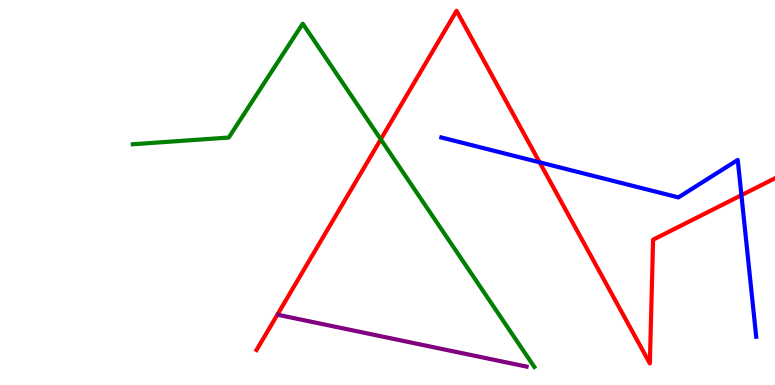[{'lines': ['blue', 'red'], 'intersections': [{'x': 6.96, 'y': 5.78}, {'x': 9.57, 'y': 4.93}]}, {'lines': ['green', 'red'], 'intersections': [{'x': 4.91, 'y': 6.38}]}, {'lines': ['purple', 'red'], 'intersections': []}, {'lines': ['blue', 'green'], 'intersections': []}, {'lines': ['blue', 'purple'], 'intersections': []}, {'lines': ['green', 'purple'], 'intersections': []}]